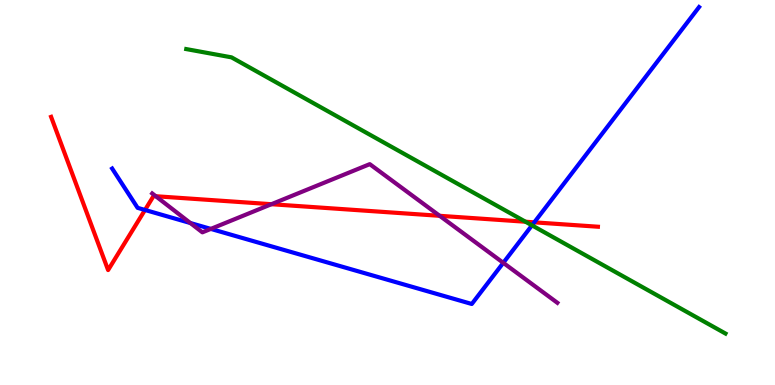[{'lines': ['blue', 'red'], 'intersections': [{'x': 1.87, 'y': 4.55}, {'x': 6.89, 'y': 4.22}]}, {'lines': ['green', 'red'], 'intersections': [{'x': 6.78, 'y': 4.24}]}, {'lines': ['purple', 'red'], 'intersections': [{'x': 2.01, 'y': 4.9}, {'x': 3.5, 'y': 4.7}, {'x': 5.67, 'y': 4.39}]}, {'lines': ['blue', 'green'], 'intersections': [{'x': 6.86, 'y': 4.15}]}, {'lines': ['blue', 'purple'], 'intersections': [{'x': 2.46, 'y': 4.21}, {'x': 2.72, 'y': 4.05}, {'x': 6.49, 'y': 3.17}]}, {'lines': ['green', 'purple'], 'intersections': []}]